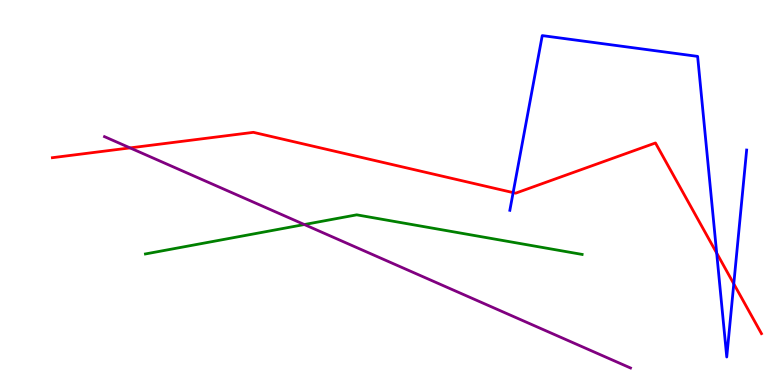[{'lines': ['blue', 'red'], 'intersections': [{'x': 6.62, 'y': 5.0}, {'x': 9.25, 'y': 3.43}, {'x': 9.47, 'y': 2.63}]}, {'lines': ['green', 'red'], 'intersections': []}, {'lines': ['purple', 'red'], 'intersections': [{'x': 1.68, 'y': 6.16}]}, {'lines': ['blue', 'green'], 'intersections': []}, {'lines': ['blue', 'purple'], 'intersections': []}, {'lines': ['green', 'purple'], 'intersections': [{'x': 3.93, 'y': 4.17}]}]